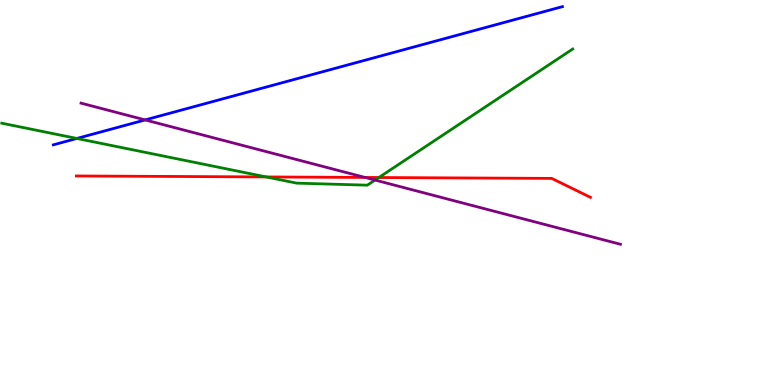[{'lines': ['blue', 'red'], 'intersections': []}, {'lines': ['green', 'red'], 'intersections': [{'x': 3.43, 'y': 5.4}, {'x': 4.89, 'y': 5.39}]}, {'lines': ['purple', 'red'], 'intersections': [{'x': 4.71, 'y': 5.39}]}, {'lines': ['blue', 'green'], 'intersections': [{'x': 0.992, 'y': 6.4}]}, {'lines': ['blue', 'purple'], 'intersections': [{'x': 1.87, 'y': 6.89}]}, {'lines': ['green', 'purple'], 'intersections': [{'x': 4.84, 'y': 5.32}]}]